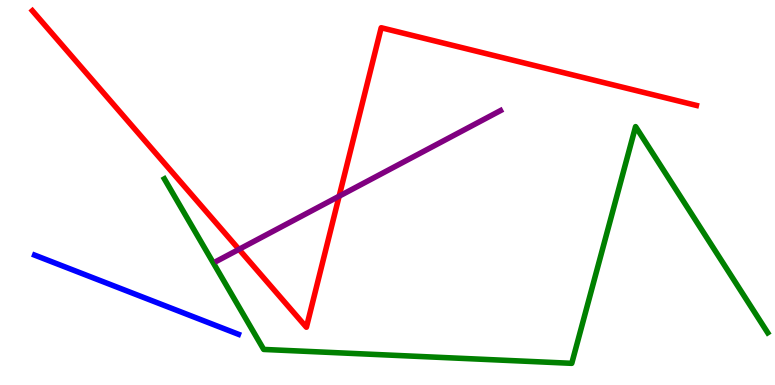[{'lines': ['blue', 'red'], 'intersections': []}, {'lines': ['green', 'red'], 'intersections': []}, {'lines': ['purple', 'red'], 'intersections': [{'x': 3.08, 'y': 3.52}, {'x': 4.38, 'y': 4.9}]}, {'lines': ['blue', 'green'], 'intersections': []}, {'lines': ['blue', 'purple'], 'intersections': []}, {'lines': ['green', 'purple'], 'intersections': []}]